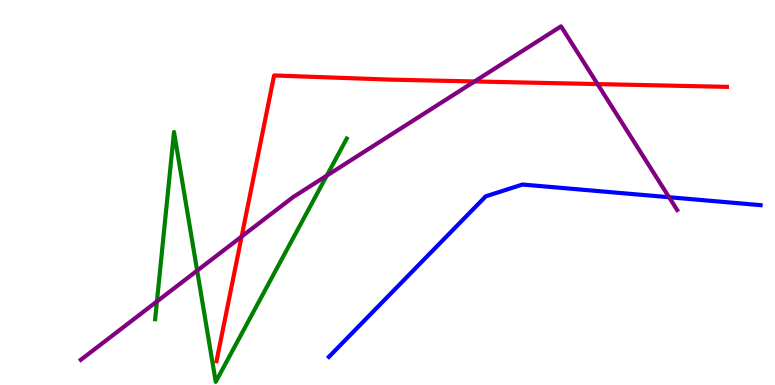[{'lines': ['blue', 'red'], 'intersections': []}, {'lines': ['green', 'red'], 'intersections': []}, {'lines': ['purple', 'red'], 'intersections': [{'x': 3.12, 'y': 3.86}, {'x': 6.12, 'y': 7.88}, {'x': 7.71, 'y': 7.82}]}, {'lines': ['blue', 'green'], 'intersections': []}, {'lines': ['blue', 'purple'], 'intersections': [{'x': 8.63, 'y': 4.88}]}, {'lines': ['green', 'purple'], 'intersections': [{'x': 2.02, 'y': 2.17}, {'x': 2.54, 'y': 2.97}, {'x': 4.22, 'y': 5.44}]}]